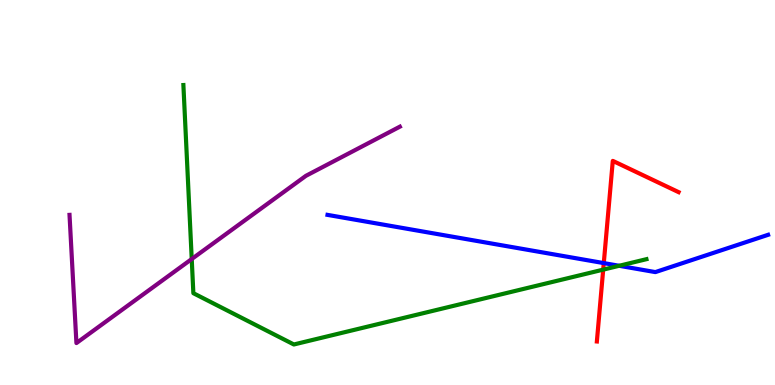[{'lines': ['blue', 'red'], 'intersections': [{'x': 7.79, 'y': 3.17}]}, {'lines': ['green', 'red'], 'intersections': [{'x': 7.78, 'y': 3.0}]}, {'lines': ['purple', 'red'], 'intersections': []}, {'lines': ['blue', 'green'], 'intersections': [{'x': 7.99, 'y': 3.1}]}, {'lines': ['blue', 'purple'], 'intersections': []}, {'lines': ['green', 'purple'], 'intersections': [{'x': 2.47, 'y': 3.27}]}]